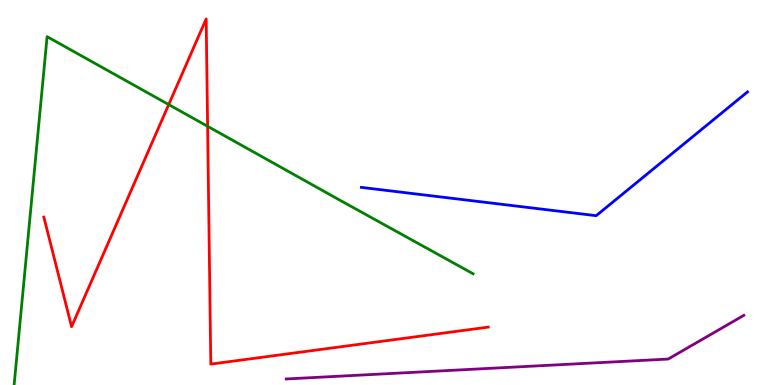[{'lines': ['blue', 'red'], 'intersections': []}, {'lines': ['green', 'red'], 'intersections': [{'x': 2.18, 'y': 7.28}, {'x': 2.68, 'y': 6.72}]}, {'lines': ['purple', 'red'], 'intersections': []}, {'lines': ['blue', 'green'], 'intersections': []}, {'lines': ['blue', 'purple'], 'intersections': []}, {'lines': ['green', 'purple'], 'intersections': []}]